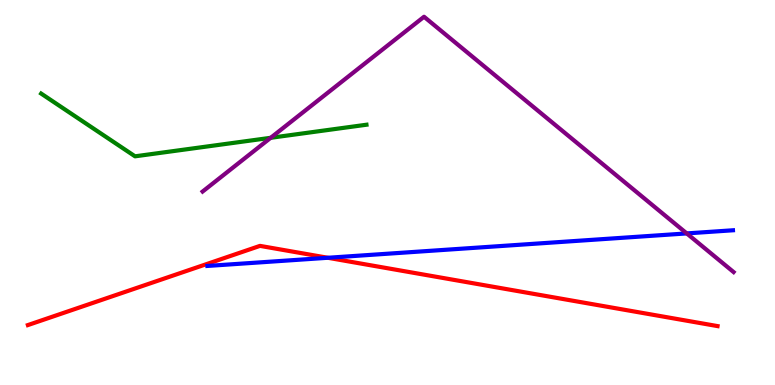[{'lines': ['blue', 'red'], 'intersections': [{'x': 4.23, 'y': 3.3}]}, {'lines': ['green', 'red'], 'intersections': []}, {'lines': ['purple', 'red'], 'intersections': []}, {'lines': ['blue', 'green'], 'intersections': []}, {'lines': ['blue', 'purple'], 'intersections': [{'x': 8.86, 'y': 3.94}]}, {'lines': ['green', 'purple'], 'intersections': [{'x': 3.49, 'y': 6.42}]}]